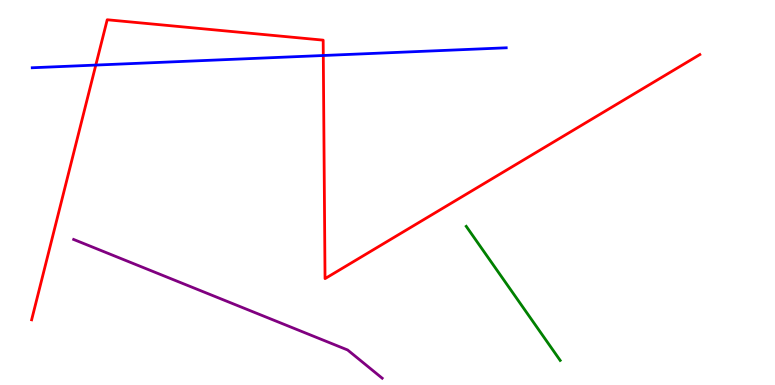[{'lines': ['blue', 'red'], 'intersections': [{'x': 1.24, 'y': 8.31}, {'x': 4.17, 'y': 8.56}]}, {'lines': ['green', 'red'], 'intersections': []}, {'lines': ['purple', 'red'], 'intersections': []}, {'lines': ['blue', 'green'], 'intersections': []}, {'lines': ['blue', 'purple'], 'intersections': []}, {'lines': ['green', 'purple'], 'intersections': []}]